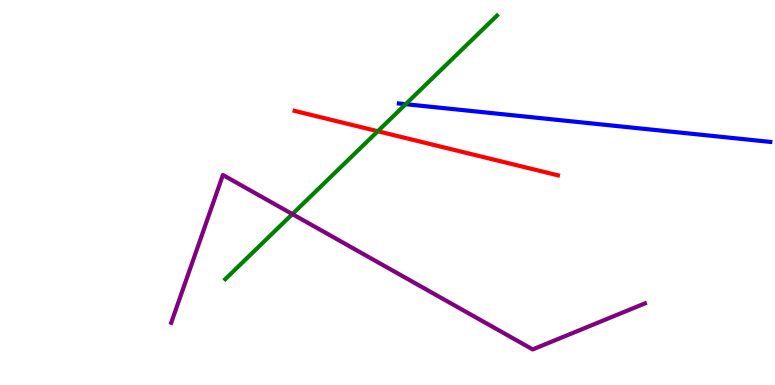[{'lines': ['blue', 'red'], 'intersections': []}, {'lines': ['green', 'red'], 'intersections': [{'x': 4.87, 'y': 6.59}]}, {'lines': ['purple', 'red'], 'intersections': []}, {'lines': ['blue', 'green'], 'intersections': [{'x': 5.23, 'y': 7.29}]}, {'lines': ['blue', 'purple'], 'intersections': []}, {'lines': ['green', 'purple'], 'intersections': [{'x': 3.77, 'y': 4.44}]}]